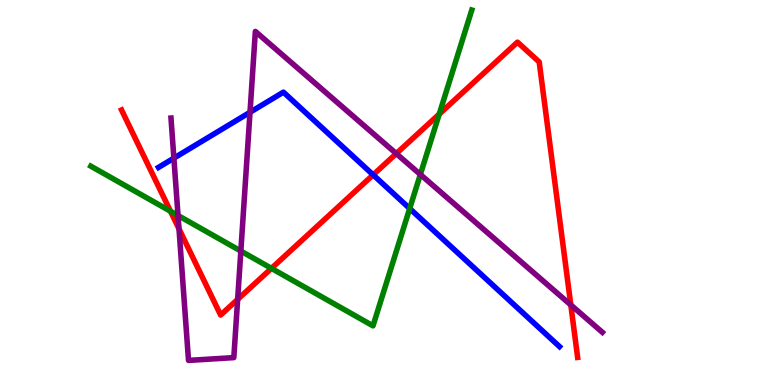[{'lines': ['blue', 'red'], 'intersections': [{'x': 4.81, 'y': 5.46}]}, {'lines': ['green', 'red'], 'intersections': [{'x': 2.2, 'y': 4.51}, {'x': 3.5, 'y': 3.03}, {'x': 5.67, 'y': 7.04}]}, {'lines': ['purple', 'red'], 'intersections': [{'x': 2.31, 'y': 4.06}, {'x': 3.07, 'y': 2.22}, {'x': 5.11, 'y': 6.01}, {'x': 7.37, 'y': 2.08}]}, {'lines': ['blue', 'green'], 'intersections': [{'x': 5.29, 'y': 4.58}]}, {'lines': ['blue', 'purple'], 'intersections': [{'x': 2.24, 'y': 5.89}, {'x': 3.23, 'y': 7.08}]}, {'lines': ['green', 'purple'], 'intersections': [{'x': 2.3, 'y': 4.4}, {'x': 3.11, 'y': 3.48}, {'x': 5.42, 'y': 5.47}]}]